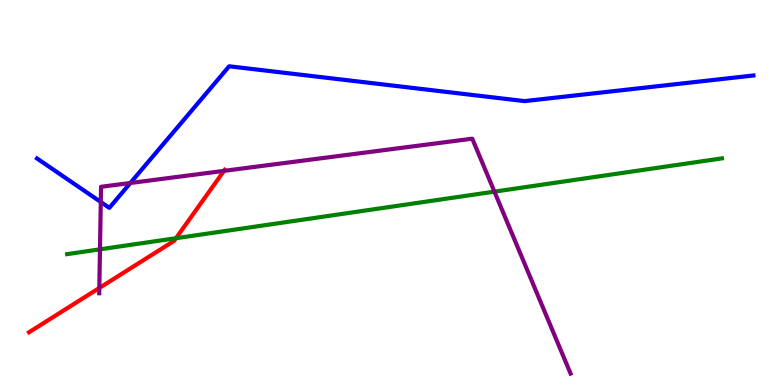[{'lines': ['blue', 'red'], 'intersections': []}, {'lines': ['green', 'red'], 'intersections': [{'x': 2.27, 'y': 3.81}]}, {'lines': ['purple', 'red'], 'intersections': [{'x': 1.28, 'y': 2.52}, {'x': 2.89, 'y': 5.56}]}, {'lines': ['blue', 'green'], 'intersections': []}, {'lines': ['blue', 'purple'], 'intersections': [{'x': 1.3, 'y': 4.75}, {'x': 1.68, 'y': 5.25}]}, {'lines': ['green', 'purple'], 'intersections': [{'x': 1.29, 'y': 3.52}, {'x': 6.38, 'y': 5.02}]}]